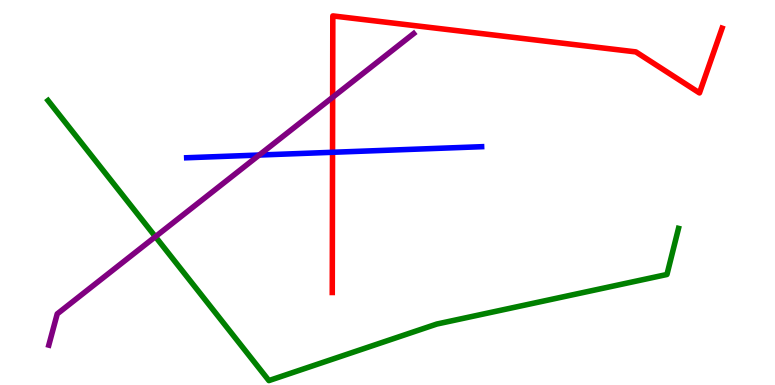[{'lines': ['blue', 'red'], 'intersections': [{'x': 4.29, 'y': 6.04}]}, {'lines': ['green', 'red'], 'intersections': []}, {'lines': ['purple', 'red'], 'intersections': [{'x': 4.29, 'y': 7.47}]}, {'lines': ['blue', 'green'], 'intersections': []}, {'lines': ['blue', 'purple'], 'intersections': [{'x': 3.34, 'y': 5.97}]}, {'lines': ['green', 'purple'], 'intersections': [{'x': 2.01, 'y': 3.85}]}]